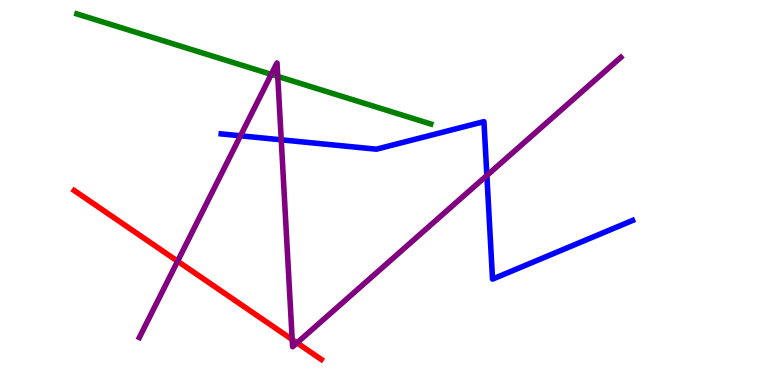[{'lines': ['blue', 'red'], 'intersections': []}, {'lines': ['green', 'red'], 'intersections': []}, {'lines': ['purple', 'red'], 'intersections': [{'x': 2.29, 'y': 3.22}, {'x': 3.77, 'y': 1.18}, {'x': 3.83, 'y': 1.09}]}, {'lines': ['blue', 'green'], 'intersections': []}, {'lines': ['blue', 'purple'], 'intersections': [{'x': 3.1, 'y': 6.47}, {'x': 3.63, 'y': 6.37}, {'x': 6.28, 'y': 5.44}]}, {'lines': ['green', 'purple'], 'intersections': [{'x': 3.5, 'y': 8.07}, {'x': 3.58, 'y': 8.02}]}]